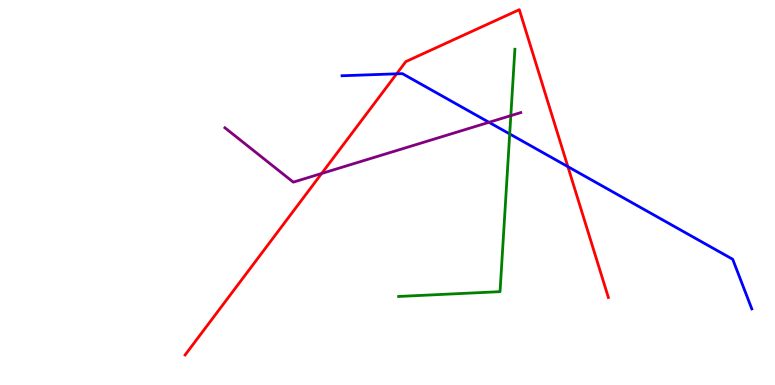[{'lines': ['blue', 'red'], 'intersections': [{'x': 5.12, 'y': 8.08}, {'x': 7.33, 'y': 5.67}]}, {'lines': ['green', 'red'], 'intersections': []}, {'lines': ['purple', 'red'], 'intersections': [{'x': 4.15, 'y': 5.49}]}, {'lines': ['blue', 'green'], 'intersections': [{'x': 6.58, 'y': 6.52}]}, {'lines': ['blue', 'purple'], 'intersections': [{'x': 6.31, 'y': 6.82}]}, {'lines': ['green', 'purple'], 'intersections': [{'x': 6.59, 'y': 7.0}]}]